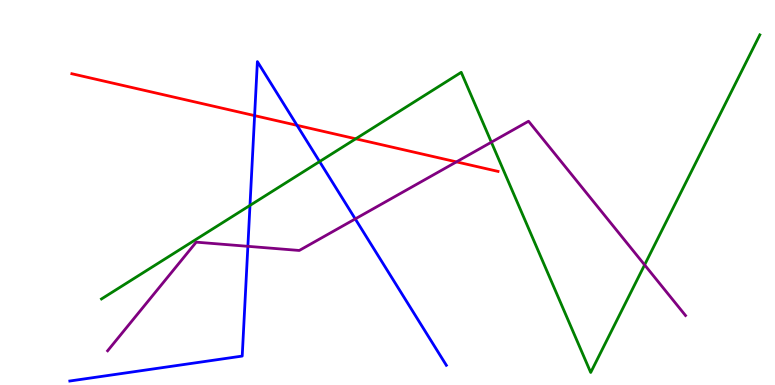[{'lines': ['blue', 'red'], 'intersections': [{'x': 3.29, 'y': 7.0}, {'x': 3.83, 'y': 6.74}]}, {'lines': ['green', 'red'], 'intersections': [{'x': 4.59, 'y': 6.39}]}, {'lines': ['purple', 'red'], 'intersections': [{'x': 5.89, 'y': 5.8}]}, {'lines': ['blue', 'green'], 'intersections': [{'x': 3.23, 'y': 4.66}, {'x': 4.12, 'y': 5.8}]}, {'lines': ['blue', 'purple'], 'intersections': [{'x': 3.2, 'y': 3.6}, {'x': 4.58, 'y': 4.31}]}, {'lines': ['green', 'purple'], 'intersections': [{'x': 6.34, 'y': 6.31}, {'x': 8.32, 'y': 3.12}]}]